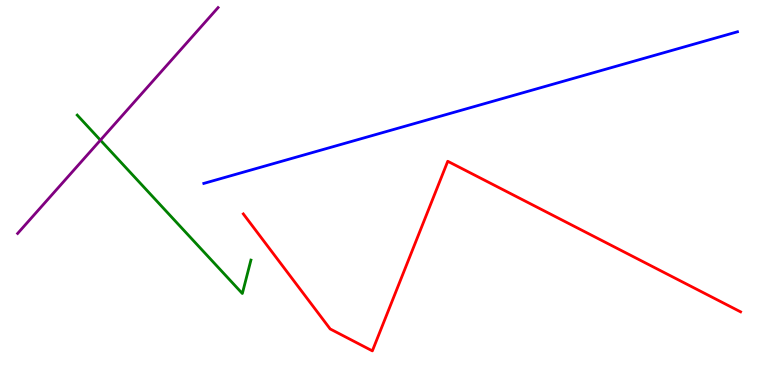[{'lines': ['blue', 'red'], 'intersections': []}, {'lines': ['green', 'red'], 'intersections': []}, {'lines': ['purple', 'red'], 'intersections': []}, {'lines': ['blue', 'green'], 'intersections': []}, {'lines': ['blue', 'purple'], 'intersections': []}, {'lines': ['green', 'purple'], 'intersections': [{'x': 1.3, 'y': 6.36}]}]